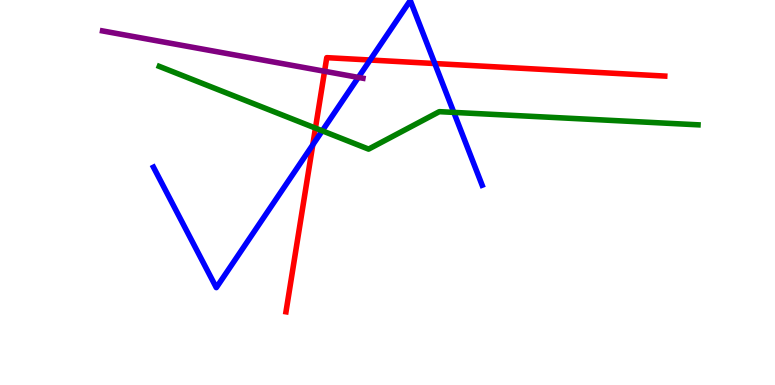[{'lines': ['blue', 'red'], 'intersections': [{'x': 4.04, 'y': 6.24}, {'x': 4.78, 'y': 8.44}, {'x': 5.61, 'y': 8.35}]}, {'lines': ['green', 'red'], 'intersections': [{'x': 4.07, 'y': 6.67}]}, {'lines': ['purple', 'red'], 'intersections': [{'x': 4.19, 'y': 8.15}]}, {'lines': ['blue', 'green'], 'intersections': [{'x': 4.16, 'y': 6.6}, {'x': 5.86, 'y': 7.08}]}, {'lines': ['blue', 'purple'], 'intersections': [{'x': 4.62, 'y': 7.99}]}, {'lines': ['green', 'purple'], 'intersections': []}]